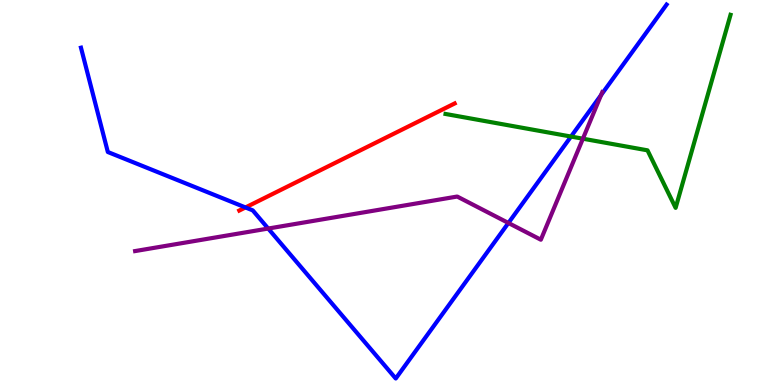[{'lines': ['blue', 'red'], 'intersections': [{'x': 3.17, 'y': 4.61}]}, {'lines': ['green', 'red'], 'intersections': []}, {'lines': ['purple', 'red'], 'intersections': []}, {'lines': ['blue', 'green'], 'intersections': [{'x': 7.37, 'y': 6.45}]}, {'lines': ['blue', 'purple'], 'intersections': [{'x': 3.46, 'y': 4.06}, {'x': 6.56, 'y': 4.21}, {'x': 7.76, 'y': 7.53}]}, {'lines': ['green', 'purple'], 'intersections': [{'x': 7.52, 'y': 6.4}]}]